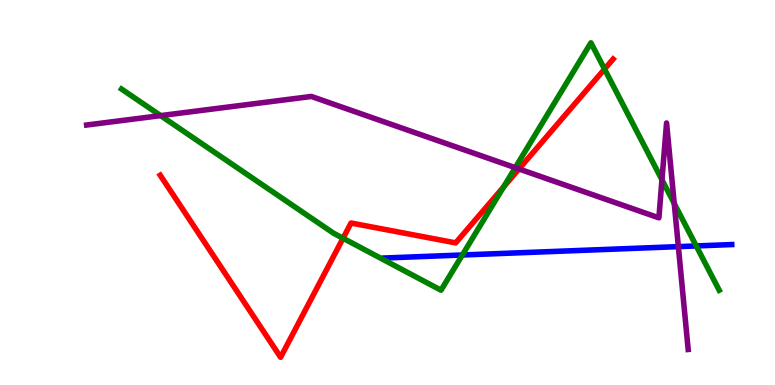[{'lines': ['blue', 'red'], 'intersections': []}, {'lines': ['green', 'red'], 'intersections': [{'x': 4.43, 'y': 3.81}, {'x': 6.5, 'y': 5.14}, {'x': 7.8, 'y': 8.21}]}, {'lines': ['purple', 'red'], 'intersections': [{'x': 6.7, 'y': 5.61}]}, {'lines': ['blue', 'green'], 'intersections': [{'x': 5.97, 'y': 3.38}, {'x': 8.98, 'y': 3.61}]}, {'lines': ['blue', 'purple'], 'intersections': [{'x': 8.75, 'y': 3.59}]}, {'lines': ['green', 'purple'], 'intersections': [{'x': 2.07, 'y': 7.0}, {'x': 6.65, 'y': 5.65}, {'x': 8.54, 'y': 5.33}, {'x': 8.7, 'y': 4.71}]}]